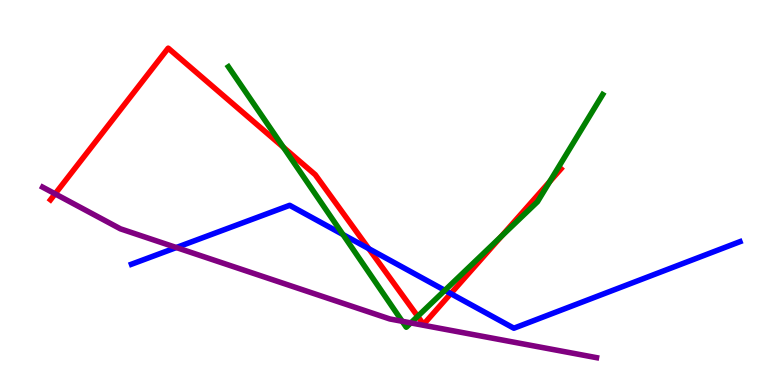[{'lines': ['blue', 'red'], 'intersections': [{'x': 4.76, 'y': 3.54}, {'x': 5.82, 'y': 2.37}]}, {'lines': ['green', 'red'], 'intersections': [{'x': 3.66, 'y': 6.17}, {'x': 5.39, 'y': 1.78}, {'x': 6.47, 'y': 3.87}, {'x': 7.09, 'y': 5.28}]}, {'lines': ['purple', 'red'], 'intersections': [{'x': 0.711, 'y': 4.96}]}, {'lines': ['blue', 'green'], 'intersections': [{'x': 4.43, 'y': 3.91}, {'x': 5.74, 'y': 2.46}]}, {'lines': ['blue', 'purple'], 'intersections': [{'x': 2.28, 'y': 3.57}]}, {'lines': ['green', 'purple'], 'intersections': [{'x': 5.19, 'y': 1.65}, {'x': 5.3, 'y': 1.61}]}]